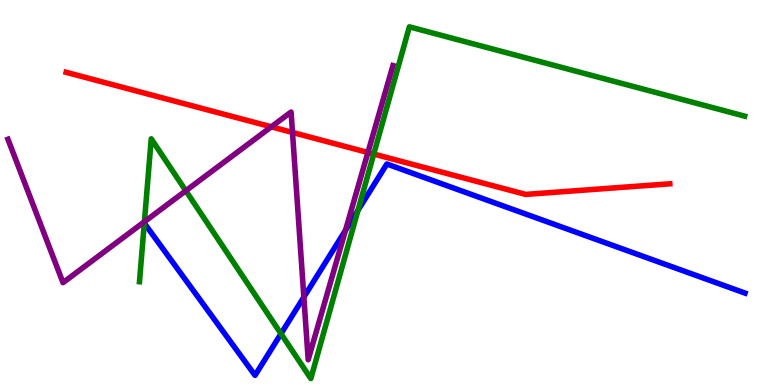[{'lines': ['blue', 'red'], 'intersections': []}, {'lines': ['green', 'red'], 'intersections': [{'x': 4.82, 'y': 6.0}]}, {'lines': ['purple', 'red'], 'intersections': [{'x': 3.5, 'y': 6.71}, {'x': 3.77, 'y': 6.56}, {'x': 4.75, 'y': 6.04}]}, {'lines': ['blue', 'green'], 'intersections': [{'x': 1.86, 'y': 4.2}, {'x': 3.63, 'y': 1.33}, {'x': 4.62, 'y': 4.54}]}, {'lines': ['blue', 'purple'], 'intersections': [{'x': 3.92, 'y': 2.28}, {'x': 4.46, 'y': 4.02}]}, {'lines': ['green', 'purple'], 'intersections': [{'x': 1.86, 'y': 4.24}, {'x': 2.4, 'y': 5.05}]}]